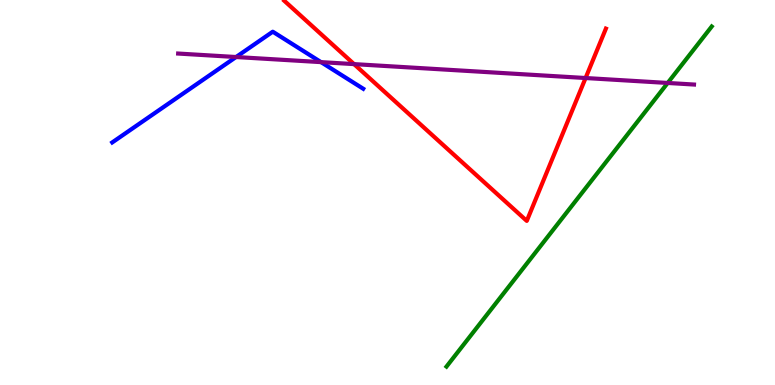[{'lines': ['blue', 'red'], 'intersections': []}, {'lines': ['green', 'red'], 'intersections': []}, {'lines': ['purple', 'red'], 'intersections': [{'x': 4.57, 'y': 8.33}, {'x': 7.56, 'y': 7.97}]}, {'lines': ['blue', 'green'], 'intersections': []}, {'lines': ['blue', 'purple'], 'intersections': [{'x': 3.05, 'y': 8.52}, {'x': 4.14, 'y': 8.39}]}, {'lines': ['green', 'purple'], 'intersections': [{'x': 8.62, 'y': 7.85}]}]